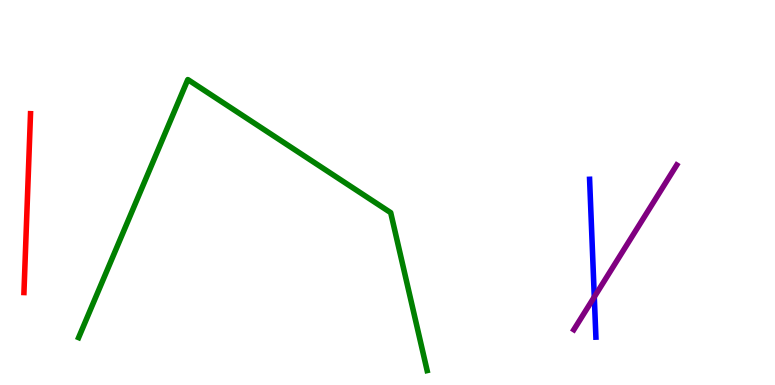[{'lines': ['blue', 'red'], 'intersections': []}, {'lines': ['green', 'red'], 'intersections': []}, {'lines': ['purple', 'red'], 'intersections': []}, {'lines': ['blue', 'green'], 'intersections': []}, {'lines': ['blue', 'purple'], 'intersections': [{'x': 7.67, 'y': 2.29}]}, {'lines': ['green', 'purple'], 'intersections': []}]